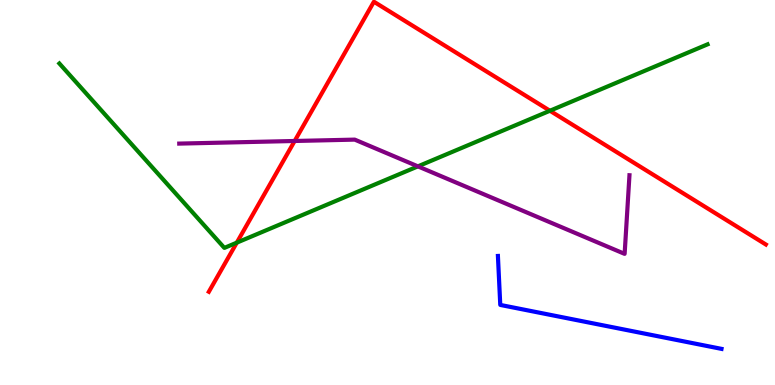[{'lines': ['blue', 'red'], 'intersections': []}, {'lines': ['green', 'red'], 'intersections': [{'x': 3.06, 'y': 3.7}, {'x': 7.1, 'y': 7.12}]}, {'lines': ['purple', 'red'], 'intersections': [{'x': 3.8, 'y': 6.34}]}, {'lines': ['blue', 'green'], 'intersections': []}, {'lines': ['blue', 'purple'], 'intersections': []}, {'lines': ['green', 'purple'], 'intersections': [{'x': 5.39, 'y': 5.68}]}]